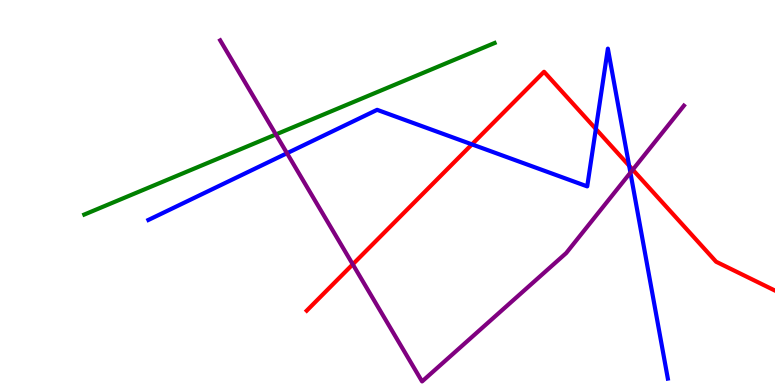[{'lines': ['blue', 'red'], 'intersections': [{'x': 6.09, 'y': 6.25}, {'x': 7.69, 'y': 6.65}, {'x': 8.12, 'y': 5.7}]}, {'lines': ['green', 'red'], 'intersections': []}, {'lines': ['purple', 'red'], 'intersections': [{'x': 4.55, 'y': 3.13}, {'x': 8.16, 'y': 5.59}]}, {'lines': ['blue', 'green'], 'intersections': []}, {'lines': ['blue', 'purple'], 'intersections': [{'x': 3.7, 'y': 6.02}, {'x': 8.13, 'y': 5.52}]}, {'lines': ['green', 'purple'], 'intersections': [{'x': 3.56, 'y': 6.51}]}]